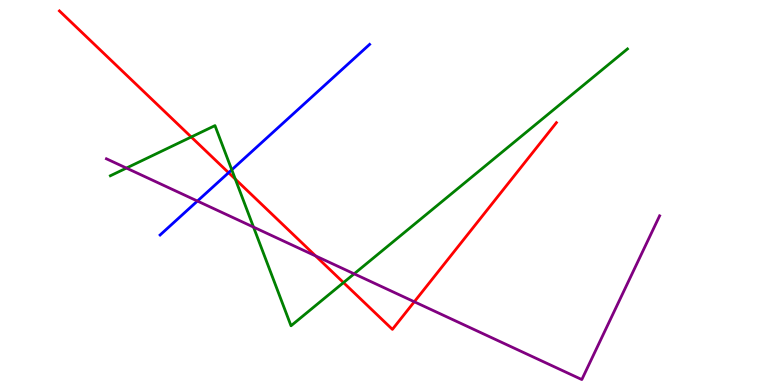[{'lines': ['blue', 'red'], 'intersections': [{'x': 2.95, 'y': 5.51}]}, {'lines': ['green', 'red'], 'intersections': [{'x': 2.47, 'y': 6.44}, {'x': 3.04, 'y': 5.35}, {'x': 4.43, 'y': 2.66}]}, {'lines': ['purple', 'red'], 'intersections': [{'x': 4.07, 'y': 3.35}, {'x': 5.35, 'y': 2.16}]}, {'lines': ['blue', 'green'], 'intersections': [{'x': 2.99, 'y': 5.59}]}, {'lines': ['blue', 'purple'], 'intersections': [{'x': 2.55, 'y': 4.78}]}, {'lines': ['green', 'purple'], 'intersections': [{'x': 1.63, 'y': 5.63}, {'x': 3.27, 'y': 4.1}, {'x': 4.57, 'y': 2.89}]}]